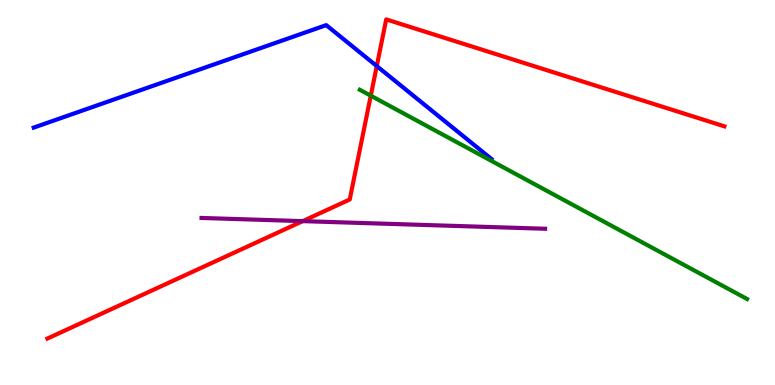[{'lines': ['blue', 'red'], 'intersections': [{'x': 4.86, 'y': 8.28}]}, {'lines': ['green', 'red'], 'intersections': [{'x': 4.78, 'y': 7.51}]}, {'lines': ['purple', 'red'], 'intersections': [{'x': 3.91, 'y': 4.26}]}, {'lines': ['blue', 'green'], 'intersections': []}, {'lines': ['blue', 'purple'], 'intersections': []}, {'lines': ['green', 'purple'], 'intersections': []}]